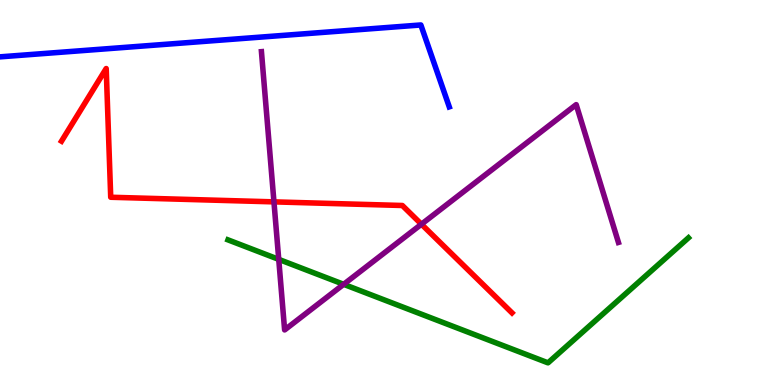[{'lines': ['blue', 'red'], 'intersections': []}, {'lines': ['green', 'red'], 'intersections': []}, {'lines': ['purple', 'red'], 'intersections': [{'x': 3.53, 'y': 4.76}, {'x': 5.44, 'y': 4.18}]}, {'lines': ['blue', 'green'], 'intersections': []}, {'lines': ['blue', 'purple'], 'intersections': []}, {'lines': ['green', 'purple'], 'intersections': [{'x': 3.6, 'y': 3.26}, {'x': 4.43, 'y': 2.62}]}]